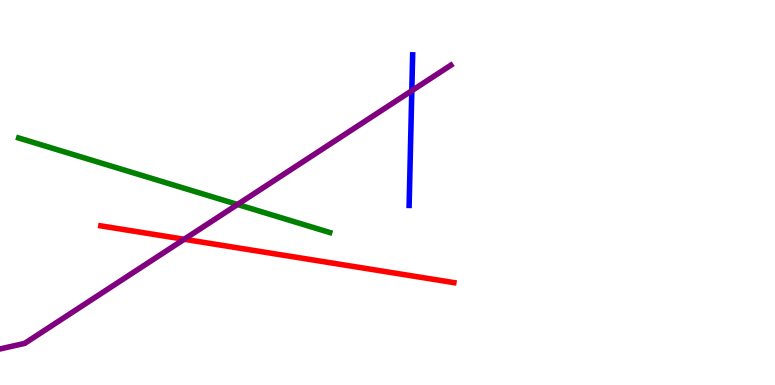[{'lines': ['blue', 'red'], 'intersections': []}, {'lines': ['green', 'red'], 'intersections': []}, {'lines': ['purple', 'red'], 'intersections': [{'x': 2.38, 'y': 3.79}]}, {'lines': ['blue', 'green'], 'intersections': []}, {'lines': ['blue', 'purple'], 'intersections': [{'x': 5.31, 'y': 7.64}]}, {'lines': ['green', 'purple'], 'intersections': [{'x': 3.06, 'y': 4.69}]}]